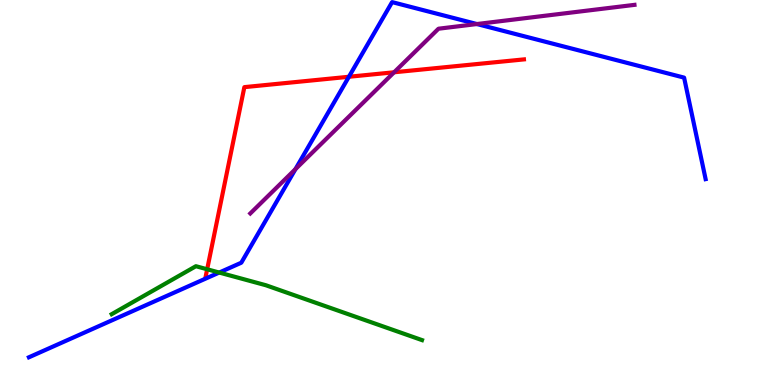[{'lines': ['blue', 'red'], 'intersections': [{'x': 4.5, 'y': 8.01}]}, {'lines': ['green', 'red'], 'intersections': [{'x': 2.67, 'y': 3.01}]}, {'lines': ['purple', 'red'], 'intersections': [{'x': 5.09, 'y': 8.12}]}, {'lines': ['blue', 'green'], 'intersections': [{'x': 2.83, 'y': 2.92}]}, {'lines': ['blue', 'purple'], 'intersections': [{'x': 3.81, 'y': 5.61}, {'x': 6.15, 'y': 9.38}]}, {'lines': ['green', 'purple'], 'intersections': []}]